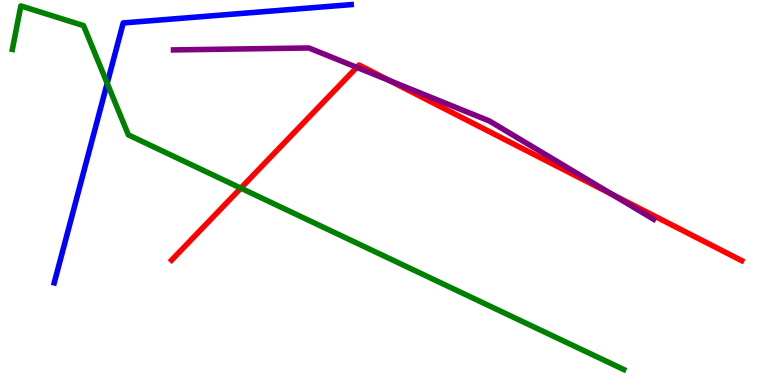[{'lines': ['blue', 'red'], 'intersections': []}, {'lines': ['green', 'red'], 'intersections': [{'x': 3.11, 'y': 5.11}]}, {'lines': ['purple', 'red'], 'intersections': [{'x': 4.6, 'y': 8.25}, {'x': 5.02, 'y': 7.91}, {'x': 7.9, 'y': 4.95}]}, {'lines': ['blue', 'green'], 'intersections': [{'x': 1.38, 'y': 7.84}]}, {'lines': ['blue', 'purple'], 'intersections': []}, {'lines': ['green', 'purple'], 'intersections': []}]